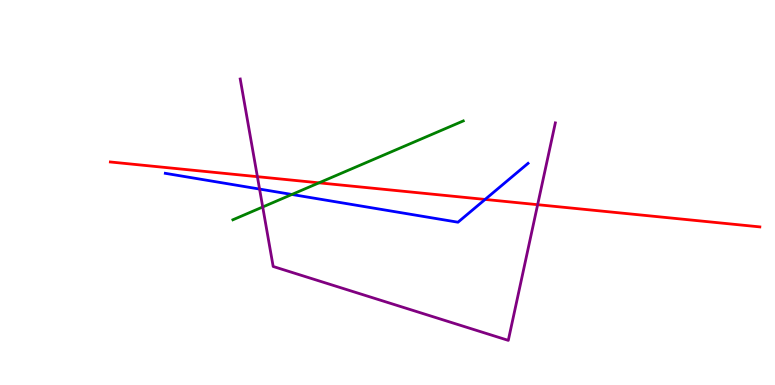[{'lines': ['blue', 'red'], 'intersections': [{'x': 6.26, 'y': 4.82}]}, {'lines': ['green', 'red'], 'intersections': [{'x': 4.12, 'y': 5.25}]}, {'lines': ['purple', 'red'], 'intersections': [{'x': 3.32, 'y': 5.41}, {'x': 6.94, 'y': 4.68}]}, {'lines': ['blue', 'green'], 'intersections': [{'x': 3.77, 'y': 4.95}]}, {'lines': ['blue', 'purple'], 'intersections': [{'x': 3.35, 'y': 5.09}]}, {'lines': ['green', 'purple'], 'intersections': [{'x': 3.39, 'y': 4.62}]}]